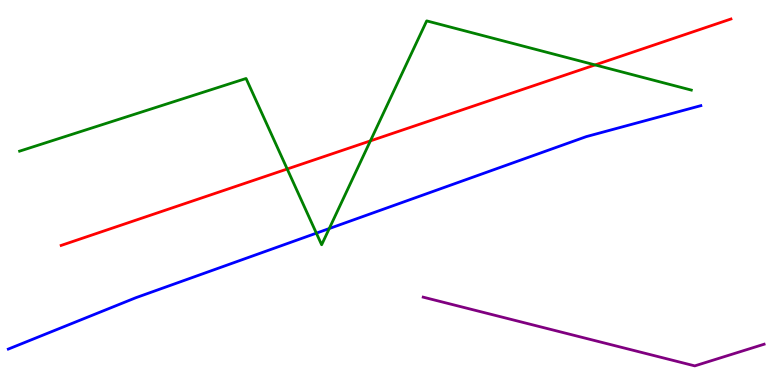[{'lines': ['blue', 'red'], 'intersections': []}, {'lines': ['green', 'red'], 'intersections': [{'x': 3.71, 'y': 5.61}, {'x': 4.78, 'y': 6.34}, {'x': 7.68, 'y': 8.31}]}, {'lines': ['purple', 'red'], 'intersections': []}, {'lines': ['blue', 'green'], 'intersections': [{'x': 4.08, 'y': 3.94}, {'x': 4.25, 'y': 4.06}]}, {'lines': ['blue', 'purple'], 'intersections': []}, {'lines': ['green', 'purple'], 'intersections': []}]